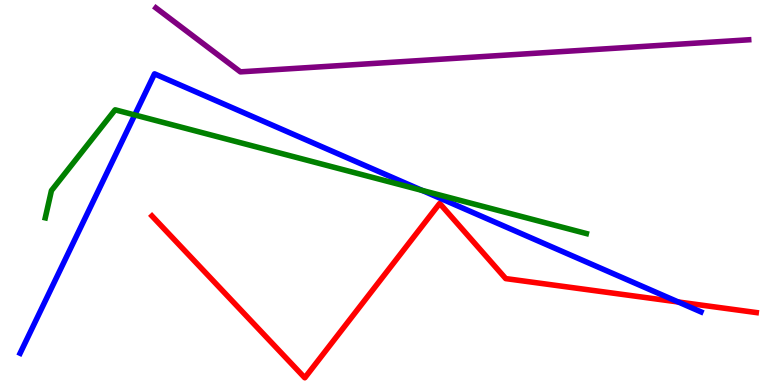[{'lines': ['blue', 'red'], 'intersections': [{'x': 8.75, 'y': 2.16}]}, {'lines': ['green', 'red'], 'intersections': []}, {'lines': ['purple', 'red'], 'intersections': []}, {'lines': ['blue', 'green'], 'intersections': [{'x': 1.74, 'y': 7.01}, {'x': 5.45, 'y': 5.05}]}, {'lines': ['blue', 'purple'], 'intersections': []}, {'lines': ['green', 'purple'], 'intersections': []}]